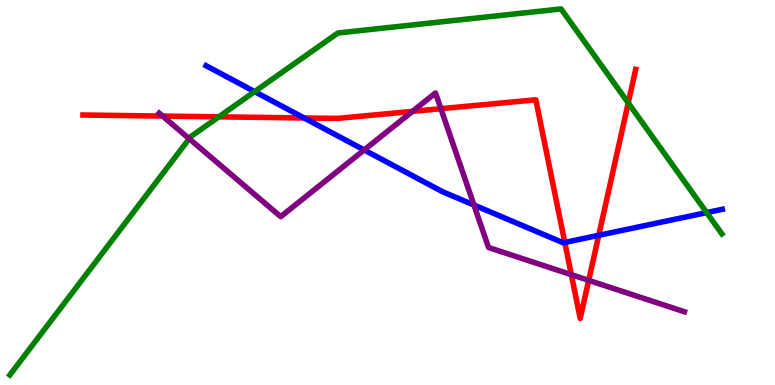[{'lines': ['blue', 'red'], 'intersections': [{'x': 3.92, 'y': 6.94}, {'x': 7.29, 'y': 3.7}, {'x': 7.73, 'y': 3.89}]}, {'lines': ['green', 'red'], 'intersections': [{'x': 2.82, 'y': 6.97}, {'x': 8.11, 'y': 7.33}]}, {'lines': ['purple', 'red'], 'intersections': [{'x': 2.1, 'y': 6.99}, {'x': 5.32, 'y': 7.11}, {'x': 5.69, 'y': 7.18}, {'x': 7.37, 'y': 2.87}, {'x': 7.6, 'y': 2.72}]}, {'lines': ['blue', 'green'], 'intersections': [{'x': 3.29, 'y': 7.62}, {'x': 9.12, 'y': 4.48}]}, {'lines': ['blue', 'purple'], 'intersections': [{'x': 4.7, 'y': 6.1}, {'x': 6.12, 'y': 4.67}]}, {'lines': ['green', 'purple'], 'intersections': [{'x': 2.44, 'y': 6.4}]}]